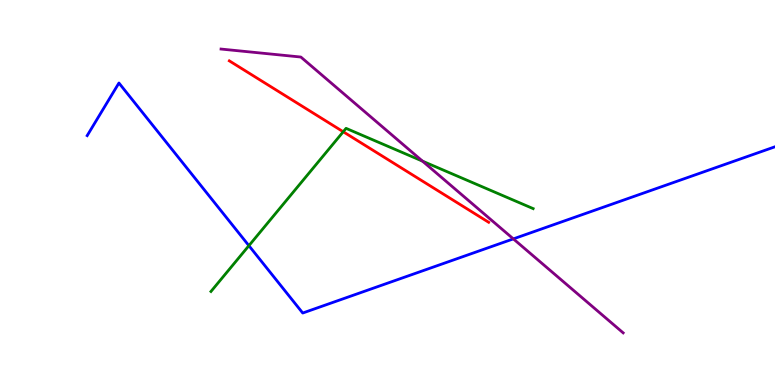[{'lines': ['blue', 'red'], 'intersections': []}, {'lines': ['green', 'red'], 'intersections': [{'x': 4.43, 'y': 6.58}]}, {'lines': ['purple', 'red'], 'intersections': []}, {'lines': ['blue', 'green'], 'intersections': [{'x': 3.21, 'y': 3.62}]}, {'lines': ['blue', 'purple'], 'intersections': [{'x': 6.62, 'y': 3.8}]}, {'lines': ['green', 'purple'], 'intersections': [{'x': 5.45, 'y': 5.81}]}]